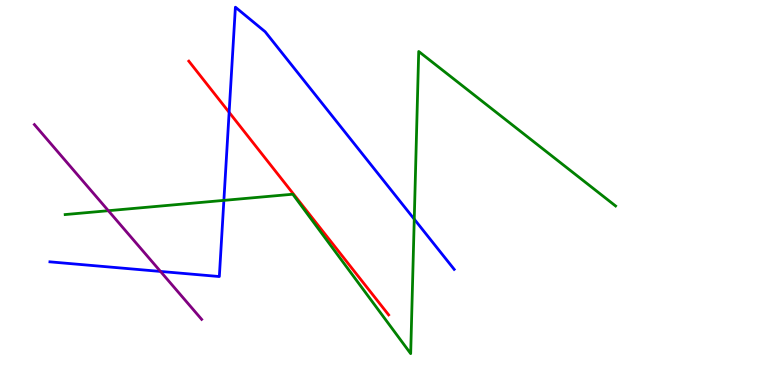[{'lines': ['blue', 'red'], 'intersections': [{'x': 2.96, 'y': 7.08}]}, {'lines': ['green', 'red'], 'intersections': []}, {'lines': ['purple', 'red'], 'intersections': []}, {'lines': ['blue', 'green'], 'intersections': [{'x': 2.89, 'y': 4.8}, {'x': 5.35, 'y': 4.31}]}, {'lines': ['blue', 'purple'], 'intersections': [{'x': 2.07, 'y': 2.95}]}, {'lines': ['green', 'purple'], 'intersections': [{'x': 1.4, 'y': 4.53}]}]